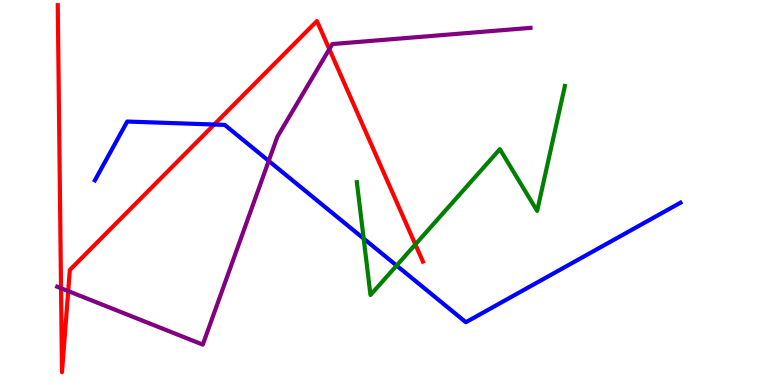[{'lines': ['blue', 'red'], 'intersections': [{'x': 2.76, 'y': 6.77}]}, {'lines': ['green', 'red'], 'intersections': [{'x': 5.36, 'y': 3.65}]}, {'lines': ['purple', 'red'], 'intersections': [{'x': 0.787, 'y': 2.51}, {'x': 0.88, 'y': 2.44}, {'x': 4.25, 'y': 8.72}]}, {'lines': ['blue', 'green'], 'intersections': [{'x': 4.69, 'y': 3.8}, {'x': 5.12, 'y': 3.1}]}, {'lines': ['blue', 'purple'], 'intersections': [{'x': 3.47, 'y': 5.82}]}, {'lines': ['green', 'purple'], 'intersections': []}]